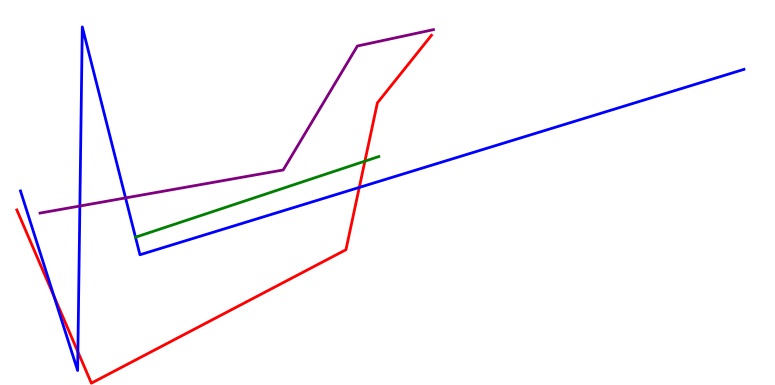[{'lines': ['blue', 'red'], 'intersections': [{'x': 0.697, 'y': 2.3}, {'x': 1.0, 'y': 0.862}, {'x': 4.64, 'y': 5.13}]}, {'lines': ['green', 'red'], 'intersections': [{'x': 4.71, 'y': 5.81}]}, {'lines': ['purple', 'red'], 'intersections': []}, {'lines': ['blue', 'green'], 'intersections': []}, {'lines': ['blue', 'purple'], 'intersections': [{'x': 1.03, 'y': 4.65}, {'x': 1.62, 'y': 4.86}]}, {'lines': ['green', 'purple'], 'intersections': []}]